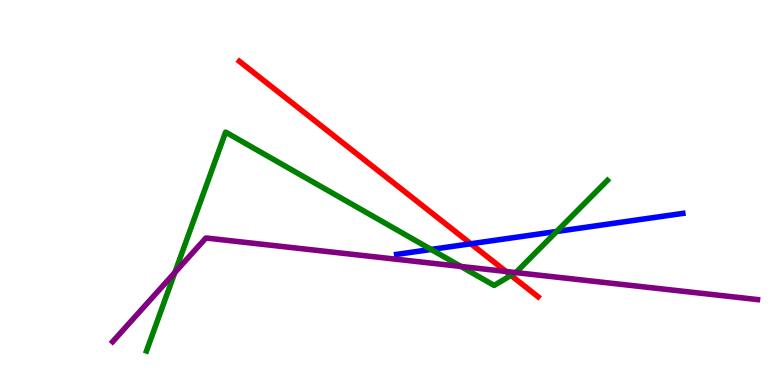[{'lines': ['blue', 'red'], 'intersections': [{'x': 6.08, 'y': 3.67}]}, {'lines': ['green', 'red'], 'intersections': [{'x': 6.59, 'y': 2.85}]}, {'lines': ['purple', 'red'], 'intersections': [{'x': 6.53, 'y': 2.95}]}, {'lines': ['blue', 'green'], 'intersections': [{'x': 5.56, 'y': 3.52}, {'x': 7.18, 'y': 3.99}]}, {'lines': ['blue', 'purple'], 'intersections': []}, {'lines': ['green', 'purple'], 'intersections': [{'x': 2.26, 'y': 2.92}, {'x': 5.95, 'y': 3.08}, {'x': 6.65, 'y': 2.92}]}]